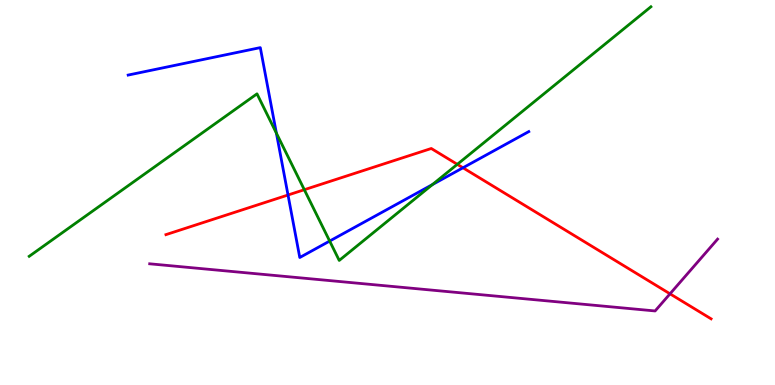[{'lines': ['blue', 'red'], 'intersections': [{'x': 3.72, 'y': 4.93}, {'x': 5.97, 'y': 5.64}]}, {'lines': ['green', 'red'], 'intersections': [{'x': 3.93, 'y': 5.07}, {'x': 5.9, 'y': 5.73}]}, {'lines': ['purple', 'red'], 'intersections': [{'x': 8.65, 'y': 2.37}]}, {'lines': ['blue', 'green'], 'intersections': [{'x': 3.57, 'y': 6.54}, {'x': 4.25, 'y': 3.74}, {'x': 5.58, 'y': 5.21}]}, {'lines': ['blue', 'purple'], 'intersections': []}, {'lines': ['green', 'purple'], 'intersections': []}]